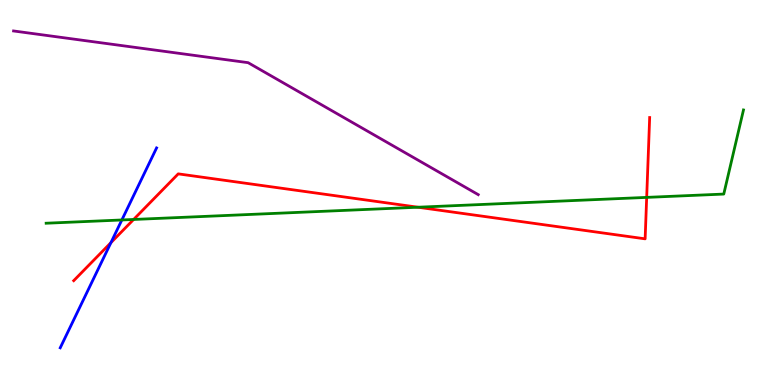[{'lines': ['blue', 'red'], 'intersections': [{'x': 1.43, 'y': 3.7}]}, {'lines': ['green', 'red'], 'intersections': [{'x': 1.72, 'y': 4.3}, {'x': 5.39, 'y': 4.62}, {'x': 8.34, 'y': 4.87}]}, {'lines': ['purple', 'red'], 'intersections': []}, {'lines': ['blue', 'green'], 'intersections': [{'x': 1.57, 'y': 4.29}]}, {'lines': ['blue', 'purple'], 'intersections': []}, {'lines': ['green', 'purple'], 'intersections': []}]